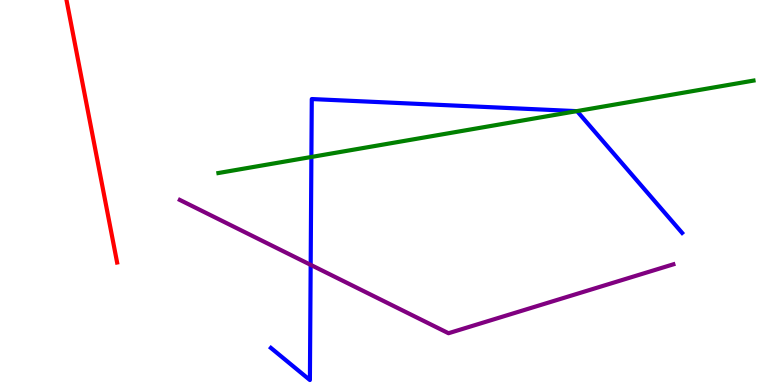[{'lines': ['blue', 'red'], 'intersections': []}, {'lines': ['green', 'red'], 'intersections': []}, {'lines': ['purple', 'red'], 'intersections': []}, {'lines': ['blue', 'green'], 'intersections': [{'x': 4.02, 'y': 5.92}, {'x': 7.44, 'y': 7.11}]}, {'lines': ['blue', 'purple'], 'intersections': [{'x': 4.01, 'y': 3.12}]}, {'lines': ['green', 'purple'], 'intersections': []}]